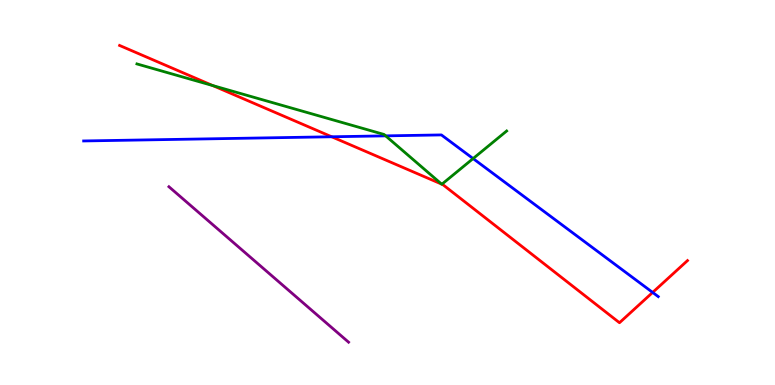[{'lines': ['blue', 'red'], 'intersections': [{'x': 4.28, 'y': 6.45}, {'x': 8.42, 'y': 2.4}]}, {'lines': ['green', 'red'], 'intersections': [{'x': 2.75, 'y': 7.78}, {'x': 5.7, 'y': 5.22}, {'x': 5.7, 'y': 5.22}]}, {'lines': ['purple', 'red'], 'intersections': []}, {'lines': ['blue', 'green'], 'intersections': [{'x': 4.98, 'y': 6.47}, {'x': 6.1, 'y': 5.88}]}, {'lines': ['blue', 'purple'], 'intersections': []}, {'lines': ['green', 'purple'], 'intersections': []}]